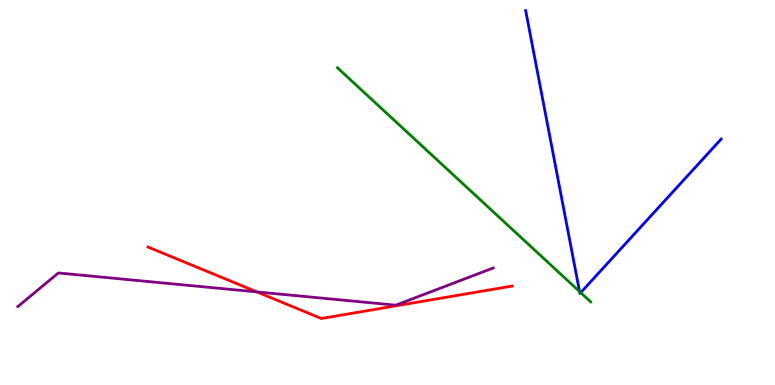[{'lines': ['blue', 'red'], 'intersections': []}, {'lines': ['green', 'red'], 'intersections': []}, {'lines': ['purple', 'red'], 'intersections': [{'x': 3.31, 'y': 2.42}]}, {'lines': ['blue', 'green'], 'intersections': [{'x': 7.48, 'y': 2.43}, {'x': 7.49, 'y': 2.4}]}, {'lines': ['blue', 'purple'], 'intersections': []}, {'lines': ['green', 'purple'], 'intersections': []}]